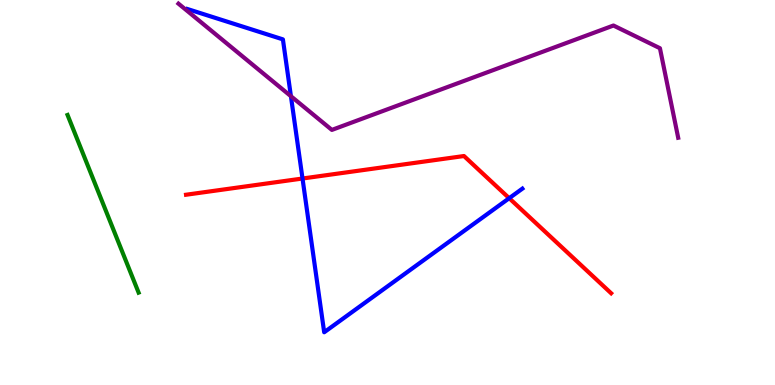[{'lines': ['blue', 'red'], 'intersections': [{'x': 3.9, 'y': 5.36}, {'x': 6.57, 'y': 4.85}]}, {'lines': ['green', 'red'], 'intersections': []}, {'lines': ['purple', 'red'], 'intersections': []}, {'lines': ['blue', 'green'], 'intersections': []}, {'lines': ['blue', 'purple'], 'intersections': [{'x': 3.75, 'y': 7.5}]}, {'lines': ['green', 'purple'], 'intersections': []}]